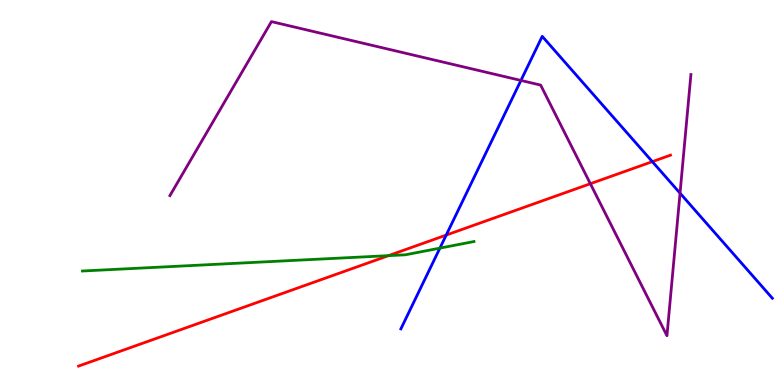[{'lines': ['blue', 'red'], 'intersections': [{'x': 5.76, 'y': 3.89}, {'x': 8.42, 'y': 5.8}]}, {'lines': ['green', 'red'], 'intersections': [{'x': 5.01, 'y': 3.36}]}, {'lines': ['purple', 'red'], 'intersections': [{'x': 7.62, 'y': 5.23}]}, {'lines': ['blue', 'green'], 'intersections': [{'x': 5.68, 'y': 3.56}]}, {'lines': ['blue', 'purple'], 'intersections': [{'x': 6.72, 'y': 7.91}, {'x': 8.77, 'y': 4.98}]}, {'lines': ['green', 'purple'], 'intersections': []}]